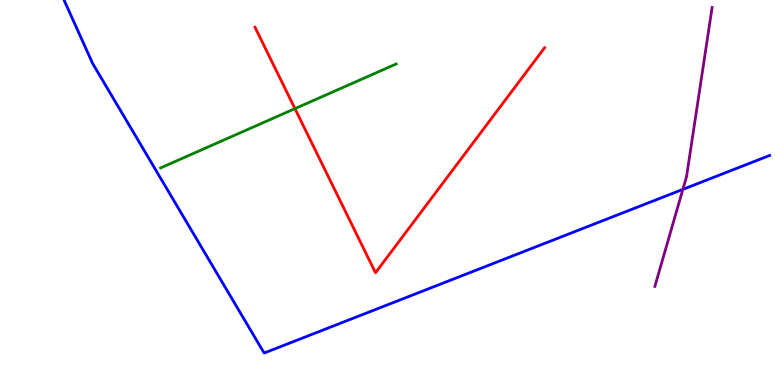[{'lines': ['blue', 'red'], 'intersections': []}, {'lines': ['green', 'red'], 'intersections': [{'x': 3.81, 'y': 7.18}]}, {'lines': ['purple', 'red'], 'intersections': []}, {'lines': ['blue', 'green'], 'intersections': []}, {'lines': ['blue', 'purple'], 'intersections': [{'x': 8.81, 'y': 5.08}]}, {'lines': ['green', 'purple'], 'intersections': []}]